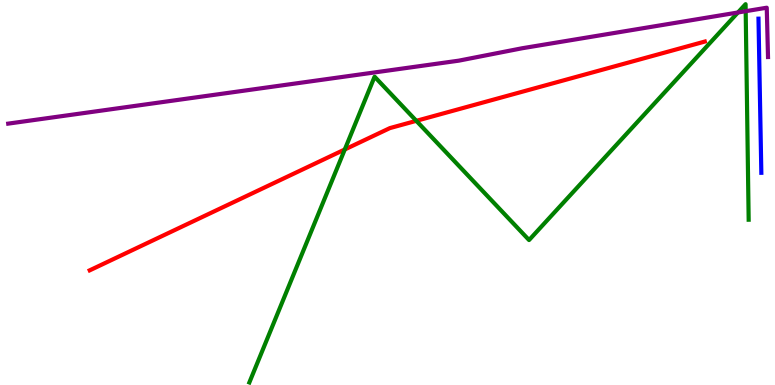[{'lines': ['blue', 'red'], 'intersections': []}, {'lines': ['green', 'red'], 'intersections': [{'x': 4.45, 'y': 6.12}, {'x': 5.37, 'y': 6.86}]}, {'lines': ['purple', 'red'], 'intersections': []}, {'lines': ['blue', 'green'], 'intersections': []}, {'lines': ['blue', 'purple'], 'intersections': []}, {'lines': ['green', 'purple'], 'intersections': [{'x': 9.52, 'y': 9.68}, {'x': 9.62, 'y': 9.71}]}]